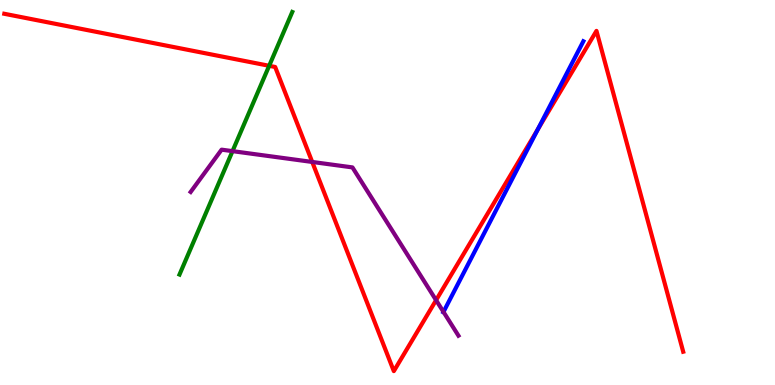[{'lines': ['blue', 'red'], 'intersections': [{'x': 6.94, 'y': 6.64}]}, {'lines': ['green', 'red'], 'intersections': [{'x': 3.47, 'y': 8.29}]}, {'lines': ['purple', 'red'], 'intersections': [{'x': 4.03, 'y': 5.79}, {'x': 5.63, 'y': 2.2}]}, {'lines': ['blue', 'green'], 'intersections': []}, {'lines': ['blue', 'purple'], 'intersections': [{'x': 5.72, 'y': 1.9}]}, {'lines': ['green', 'purple'], 'intersections': [{'x': 3.0, 'y': 6.07}]}]